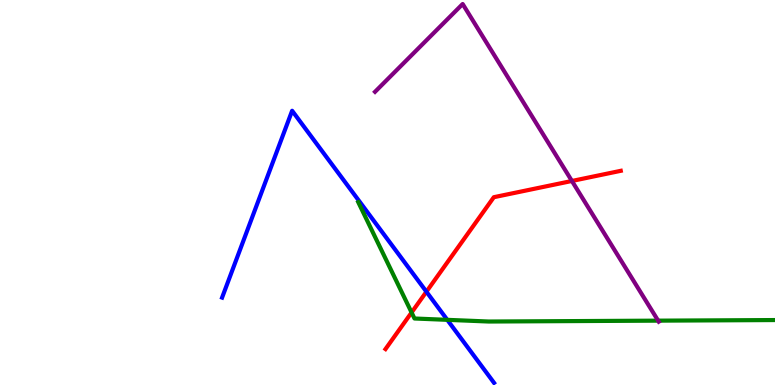[{'lines': ['blue', 'red'], 'intersections': [{'x': 5.5, 'y': 2.42}]}, {'lines': ['green', 'red'], 'intersections': [{'x': 5.31, 'y': 1.88}]}, {'lines': ['purple', 'red'], 'intersections': [{'x': 7.38, 'y': 5.3}]}, {'lines': ['blue', 'green'], 'intersections': [{'x': 5.77, 'y': 1.69}]}, {'lines': ['blue', 'purple'], 'intersections': []}, {'lines': ['green', 'purple'], 'intersections': [{'x': 8.49, 'y': 1.67}]}]